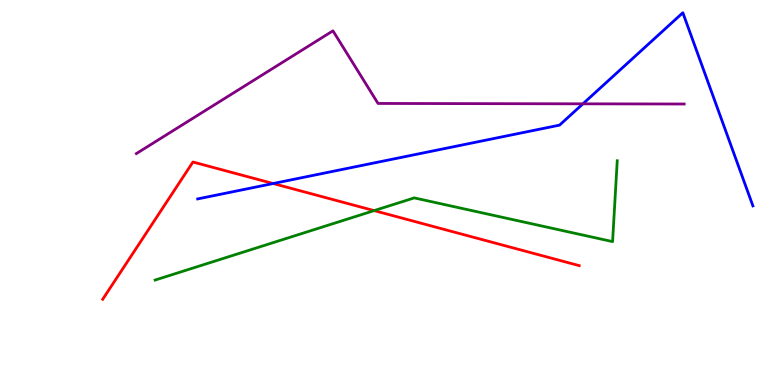[{'lines': ['blue', 'red'], 'intersections': [{'x': 3.52, 'y': 5.23}]}, {'lines': ['green', 'red'], 'intersections': [{'x': 4.83, 'y': 4.53}]}, {'lines': ['purple', 'red'], 'intersections': []}, {'lines': ['blue', 'green'], 'intersections': []}, {'lines': ['blue', 'purple'], 'intersections': [{'x': 7.52, 'y': 7.3}]}, {'lines': ['green', 'purple'], 'intersections': []}]